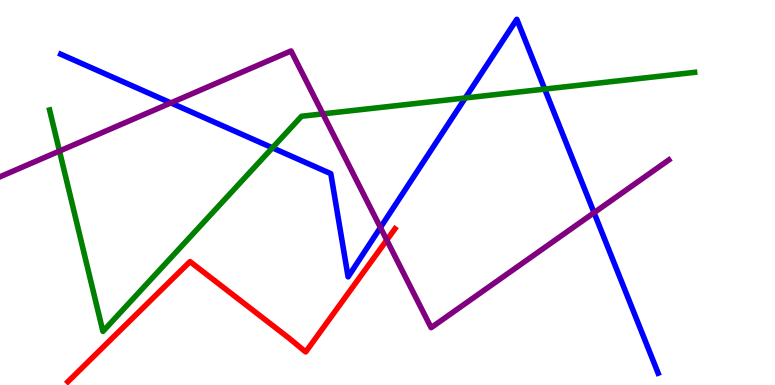[{'lines': ['blue', 'red'], 'intersections': []}, {'lines': ['green', 'red'], 'intersections': []}, {'lines': ['purple', 'red'], 'intersections': [{'x': 4.99, 'y': 3.76}]}, {'lines': ['blue', 'green'], 'intersections': [{'x': 3.52, 'y': 6.16}, {'x': 6.0, 'y': 7.46}, {'x': 7.03, 'y': 7.69}]}, {'lines': ['blue', 'purple'], 'intersections': [{'x': 2.2, 'y': 7.33}, {'x': 4.91, 'y': 4.09}, {'x': 7.67, 'y': 4.48}]}, {'lines': ['green', 'purple'], 'intersections': [{'x': 0.767, 'y': 6.08}, {'x': 4.17, 'y': 7.04}]}]